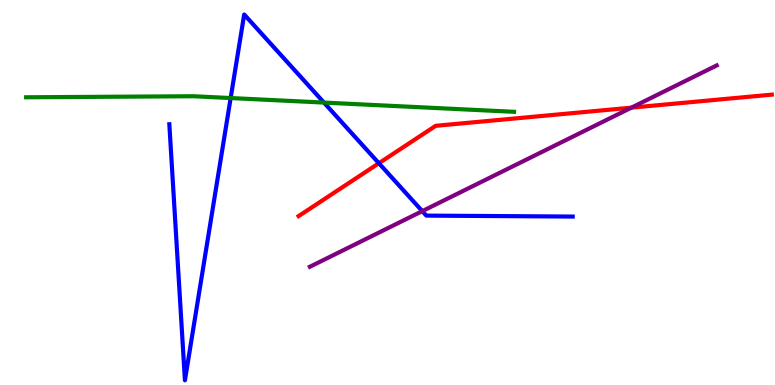[{'lines': ['blue', 'red'], 'intersections': [{'x': 4.89, 'y': 5.76}]}, {'lines': ['green', 'red'], 'intersections': []}, {'lines': ['purple', 'red'], 'intersections': [{'x': 8.15, 'y': 7.2}]}, {'lines': ['blue', 'green'], 'intersections': [{'x': 2.98, 'y': 7.45}, {'x': 4.18, 'y': 7.34}]}, {'lines': ['blue', 'purple'], 'intersections': [{'x': 5.45, 'y': 4.52}]}, {'lines': ['green', 'purple'], 'intersections': []}]